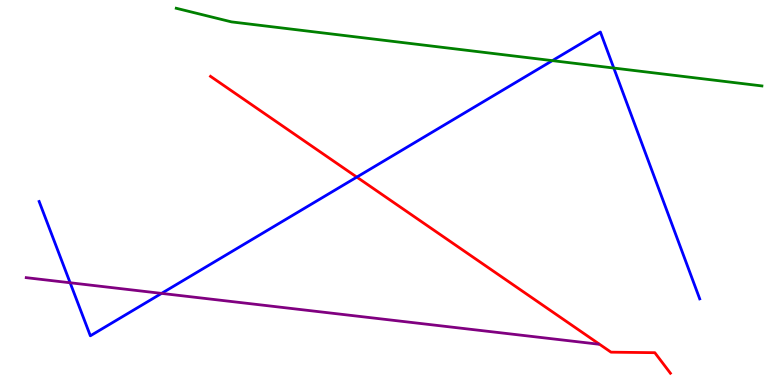[{'lines': ['blue', 'red'], 'intersections': [{'x': 4.6, 'y': 5.4}]}, {'lines': ['green', 'red'], 'intersections': []}, {'lines': ['purple', 'red'], 'intersections': []}, {'lines': ['blue', 'green'], 'intersections': [{'x': 7.13, 'y': 8.43}, {'x': 7.92, 'y': 8.23}]}, {'lines': ['blue', 'purple'], 'intersections': [{'x': 0.905, 'y': 2.66}, {'x': 2.08, 'y': 2.38}]}, {'lines': ['green', 'purple'], 'intersections': []}]